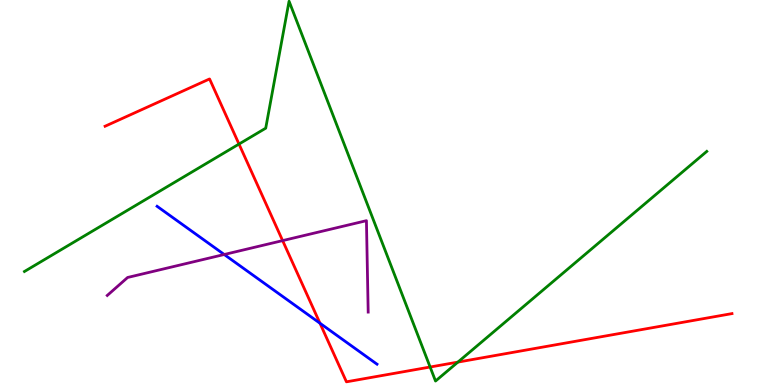[{'lines': ['blue', 'red'], 'intersections': [{'x': 4.13, 'y': 1.6}]}, {'lines': ['green', 'red'], 'intersections': [{'x': 3.08, 'y': 6.26}, {'x': 5.55, 'y': 0.467}, {'x': 5.91, 'y': 0.595}]}, {'lines': ['purple', 'red'], 'intersections': [{'x': 3.65, 'y': 3.75}]}, {'lines': ['blue', 'green'], 'intersections': []}, {'lines': ['blue', 'purple'], 'intersections': [{'x': 2.89, 'y': 3.39}]}, {'lines': ['green', 'purple'], 'intersections': []}]